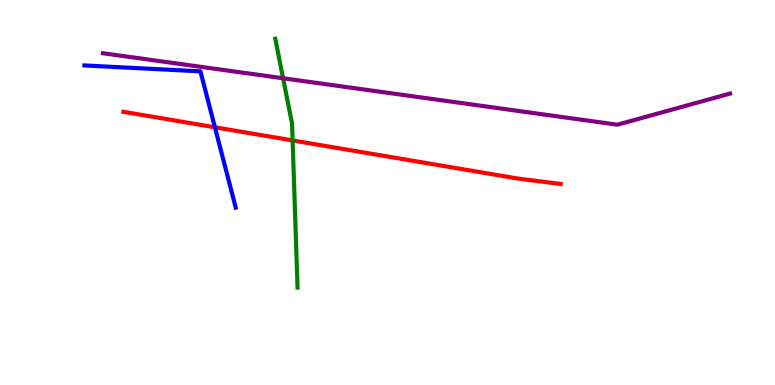[{'lines': ['blue', 'red'], 'intersections': [{'x': 2.77, 'y': 6.69}]}, {'lines': ['green', 'red'], 'intersections': [{'x': 3.78, 'y': 6.35}]}, {'lines': ['purple', 'red'], 'intersections': []}, {'lines': ['blue', 'green'], 'intersections': []}, {'lines': ['blue', 'purple'], 'intersections': []}, {'lines': ['green', 'purple'], 'intersections': [{'x': 3.65, 'y': 7.97}]}]